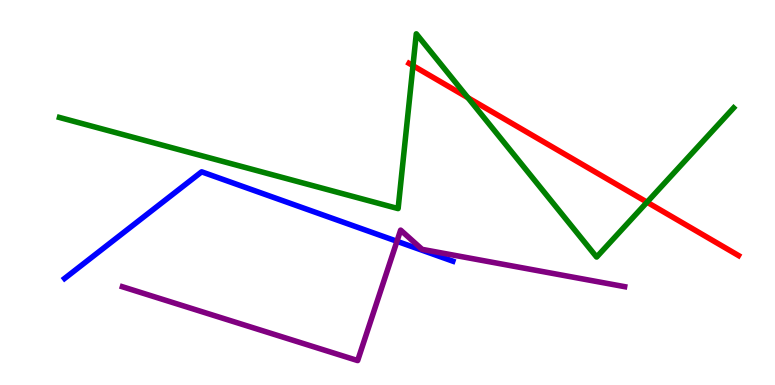[{'lines': ['blue', 'red'], 'intersections': []}, {'lines': ['green', 'red'], 'intersections': [{'x': 5.33, 'y': 8.29}, {'x': 6.04, 'y': 7.46}, {'x': 8.35, 'y': 4.75}]}, {'lines': ['purple', 'red'], 'intersections': []}, {'lines': ['blue', 'green'], 'intersections': []}, {'lines': ['blue', 'purple'], 'intersections': [{'x': 5.12, 'y': 3.73}]}, {'lines': ['green', 'purple'], 'intersections': []}]